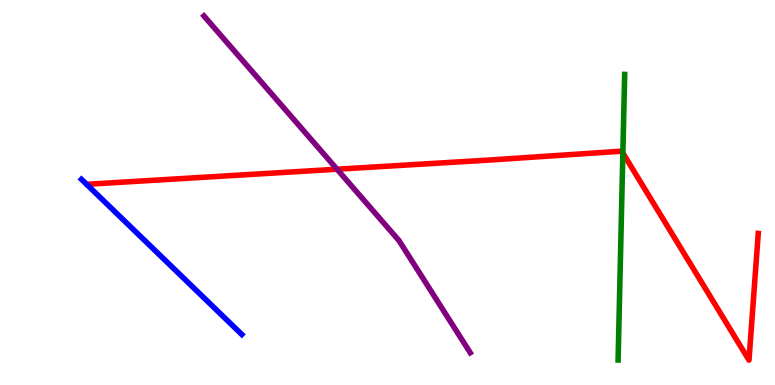[{'lines': ['blue', 'red'], 'intersections': []}, {'lines': ['green', 'red'], 'intersections': [{'x': 8.04, 'y': 6.03}]}, {'lines': ['purple', 'red'], 'intersections': [{'x': 4.35, 'y': 5.6}]}, {'lines': ['blue', 'green'], 'intersections': []}, {'lines': ['blue', 'purple'], 'intersections': []}, {'lines': ['green', 'purple'], 'intersections': []}]